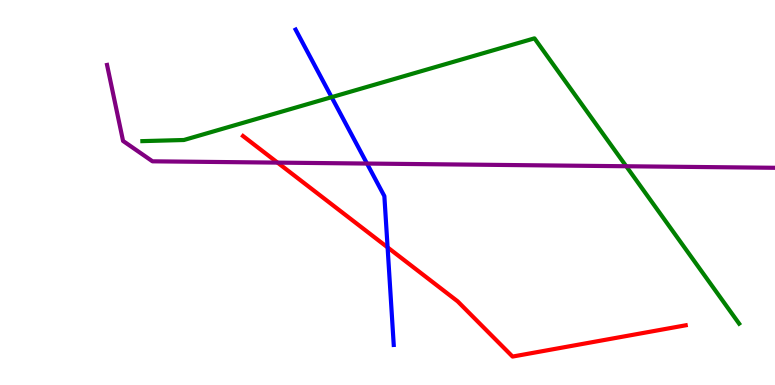[{'lines': ['blue', 'red'], 'intersections': [{'x': 5.0, 'y': 3.57}]}, {'lines': ['green', 'red'], 'intersections': []}, {'lines': ['purple', 'red'], 'intersections': [{'x': 3.58, 'y': 5.78}]}, {'lines': ['blue', 'green'], 'intersections': [{'x': 4.28, 'y': 7.48}]}, {'lines': ['blue', 'purple'], 'intersections': [{'x': 4.74, 'y': 5.75}]}, {'lines': ['green', 'purple'], 'intersections': [{'x': 8.08, 'y': 5.68}]}]